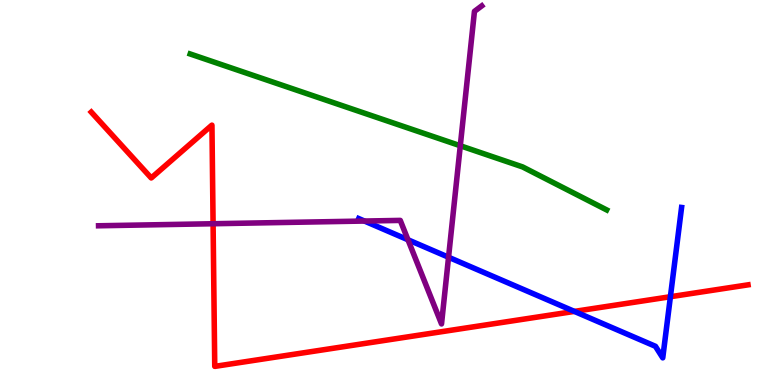[{'lines': ['blue', 'red'], 'intersections': [{'x': 7.41, 'y': 1.91}, {'x': 8.65, 'y': 2.29}]}, {'lines': ['green', 'red'], 'intersections': []}, {'lines': ['purple', 'red'], 'intersections': [{'x': 2.75, 'y': 4.19}]}, {'lines': ['blue', 'green'], 'intersections': []}, {'lines': ['blue', 'purple'], 'intersections': [{'x': 4.7, 'y': 4.26}, {'x': 5.26, 'y': 3.77}, {'x': 5.79, 'y': 3.32}]}, {'lines': ['green', 'purple'], 'intersections': [{'x': 5.94, 'y': 6.21}]}]